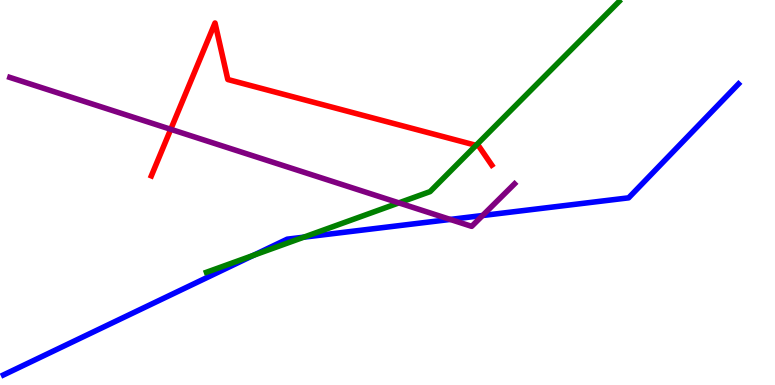[{'lines': ['blue', 'red'], 'intersections': []}, {'lines': ['green', 'red'], 'intersections': [{'x': 6.14, 'y': 6.22}]}, {'lines': ['purple', 'red'], 'intersections': [{'x': 2.2, 'y': 6.64}]}, {'lines': ['blue', 'green'], 'intersections': [{'x': 3.27, 'y': 3.37}, {'x': 3.92, 'y': 3.84}]}, {'lines': ['blue', 'purple'], 'intersections': [{'x': 5.81, 'y': 4.3}, {'x': 6.23, 'y': 4.4}]}, {'lines': ['green', 'purple'], 'intersections': [{'x': 5.15, 'y': 4.73}]}]